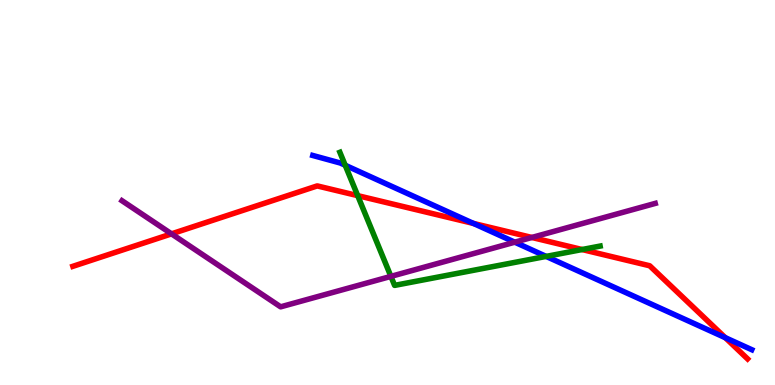[{'lines': ['blue', 'red'], 'intersections': [{'x': 6.11, 'y': 4.2}, {'x': 9.36, 'y': 1.23}]}, {'lines': ['green', 'red'], 'intersections': [{'x': 4.62, 'y': 4.92}, {'x': 7.51, 'y': 3.52}]}, {'lines': ['purple', 'red'], 'intersections': [{'x': 2.21, 'y': 3.93}, {'x': 6.86, 'y': 3.83}]}, {'lines': ['blue', 'green'], 'intersections': [{'x': 4.45, 'y': 5.71}, {'x': 7.05, 'y': 3.34}]}, {'lines': ['blue', 'purple'], 'intersections': [{'x': 6.64, 'y': 3.71}]}, {'lines': ['green', 'purple'], 'intersections': [{'x': 5.04, 'y': 2.82}]}]